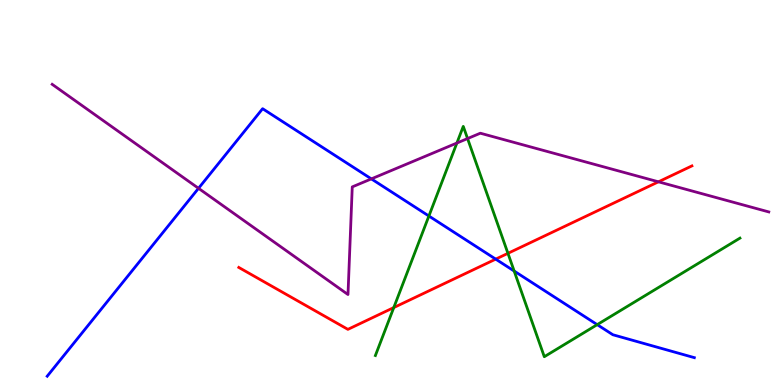[{'lines': ['blue', 'red'], 'intersections': [{'x': 6.4, 'y': 3.27}]}, {'lines': ['green', 'red'], 'intersections': [{'x': 5.08, 'y': 2.01}, {'x': 6.55, 'y': 3.42}]}, {'lines': ['purple', 'red'], 'intersections': [{'x': 8.5, 'y': 5.28}]}, {'lines': ['blue', 'green'], 'intersections': [{'x': 5.53, 'y': 4.39}, {'x': 6.63, 'y': 2.96}, {'x': 7.71, 'y': 1.57}]}, {'lines': ['blue', 'purple'], 'intersections': [{'x': 2.56, 'y': 5.11}, {'x': 4.79, 'y': 5.35}]}, {'lines': ['green', 'purple'], 'intersections': [{'x': 5.9, 'y': 6.28}, {'x': 6.03, 'y': 6.4}]}]